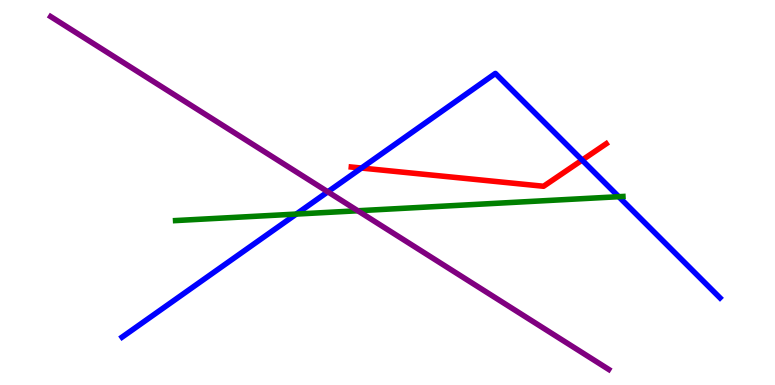[{'lines': ['blue', 'red'], 'intersections': [{'x': 4.66, 'y': 5.64}, {'x': 7.51, 'y': 5.84}]}, {'lines': ['green', 'red'], 'intersections': []}, {'lines': ['purple', 'red'], 'intersections': []}, {'lines': ['blue', 'green'], 'intersections': [{'x': 3.82, 'y': 4.44}, {'x': 7.98, 'y': 4.89}]}, {'lines': ['blue', 'purple'], 'intersections': [{'x': 4.23, 'y': 5.02}]}, {'lines': ['green', 'purple'], 'intersections': [{'x': 4.62, 'y': 4.53}]}]